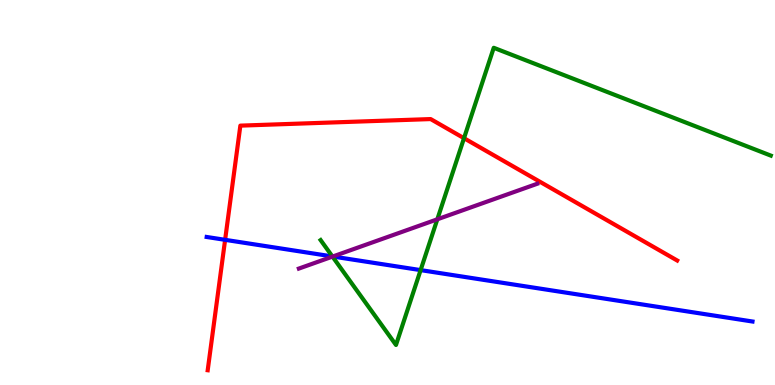[{'lines': ['blue', 'red'], 'intersections': [{'x': 2.9, 'y': 3.77}]}, {'lines': ['green', 'red'], 'intersections': [{'x': 5.99, 'y': 6.41}]}, {'lines': ['purple', 'red'], 'intersections': []}, {'lines': ['blue', 'green'], 'intersections': [{'x': 4.29, 'y': 3.34}, {'x': 5.43, 'y': 2.98}]}, {'lines': ['blue', 'purple'], 'intersections': [{'x': 4.29, 'y': 3.34}]}, {'lines': ['green', 'purple'], 'intersections': [{'x': 4.29, 'y': 3.33}, {'x': 5.64, 'y': 4.3}]}]